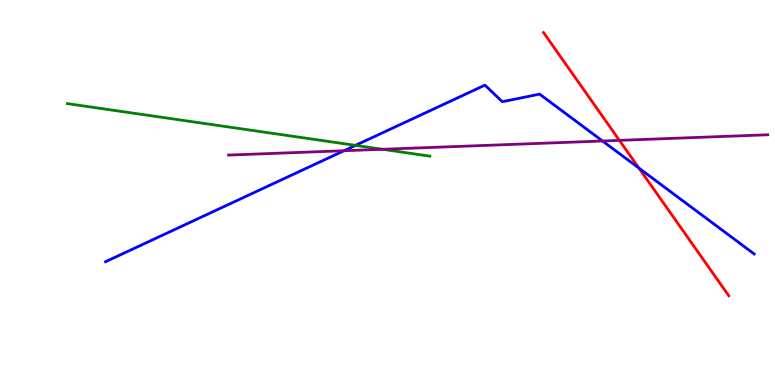[{'lines': ['blue', 'red'], 'intersections': [{'x': 8.24, 'y': 5.63}]}, {'lines': ['green', 'red'], 'intersections': []}, {'lines': ['purple', 'red'], 'intersections': [{'x': 7.99, 'y': 6.35}]}, {'lines': ['blue', 'green'], 'intersections': [{'x': 4.59, 'y': 6.22}]}, {'lines': ['blue', 'purple'], 'intersections': [{'x': 4.44, 'y': 6.08}, {'x': 7.77, 'y': 6.34}]}, {'lines': ['green', 'purple'], 'intersections': [{'x': 4.94, 'y': 6.12}]}]